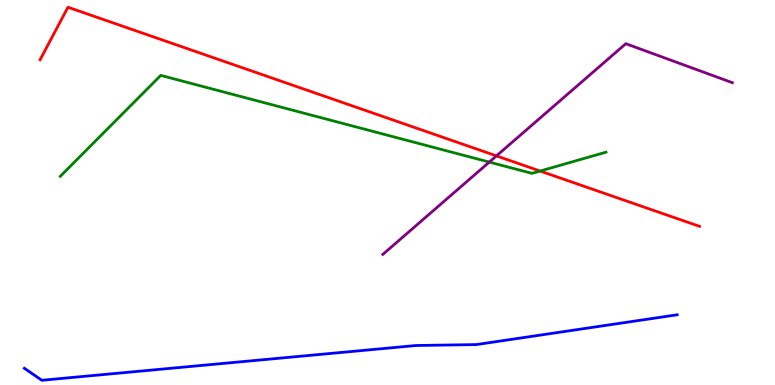[{'lines': ['blue', 'red'], 'intersections': []}, {'lines': ['green', 'red'], 'intersections': [{'x': 6.97, 'y': 5.56}]}, {'lines': ['purple', 'red'], 'intersections': [{'x': 6.41, 'y': 5.95}]}, {'lines': ['blue', 'green'], 'intersections': []}, {'lines': ['blue', 'purple'], 'intersections': []}, {'lines': ['green', 'purple'], 'intersections': [{'x': 6.31, 'y': 5.79}]}]